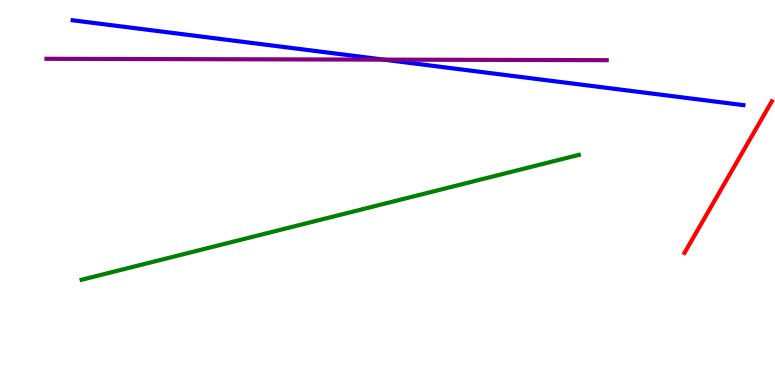[{'lines': ['blue', 'red'], 'intersections': []}, {'lines': ['green', 'red'], 'intersections': []}, {'lines': ['purple', 'red'], 'intersections': []}, {'lines': ['blue', 'green'], 'intersections': []}, {'lines': ['blue', 'purple'], 'intersections': [{'x': 4.95, 'y': 8.45}]}, {'lines': ['green', 'purple'], 'intersections': []}]